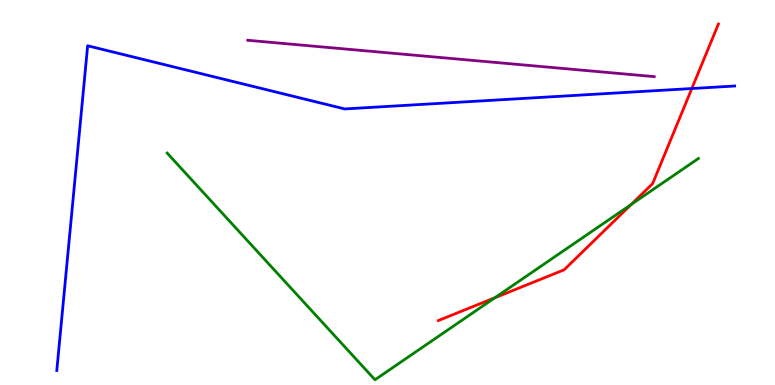[{'lines': ['blue', 'red'], 'intersections': [{'x': 8.93, 'y': 7.7}]}, {'lines': ['green', 'red'], 'intersections': [{'x': 6.39, 'y': 2.27}, {'x': 8.14, 'y': 4.69}]}, {'lines': ['purple', 'red'], 'intersections': []}, {'lines': ['blue', 'green'], 'intersections': []}, {'lines': ['blue', 'purple'], 'intersections': []}, {'lines': ['green', 'purple'], 'intersections': []}]